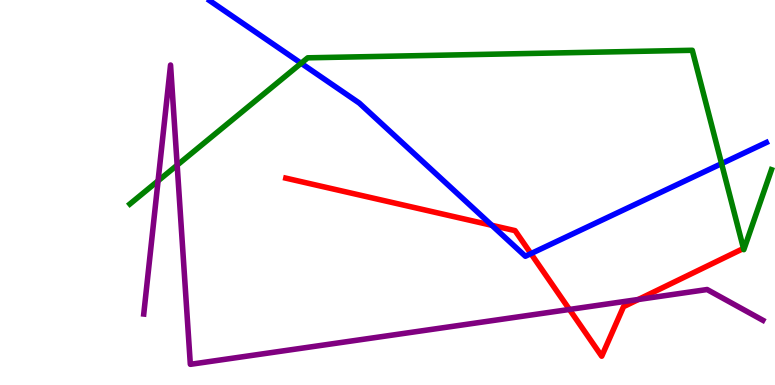[{'lines': ['blue', 'red'], 'intersections': [{'x': 6.35, 'y': 4.15}, {'x': 6.85, 'y': 3.41}]}, {'lines': ['green', 'red'], 'intersections': []}, {'lines': ['purple', 'red'], 'intersections': [{'x': 7.35, 'y': 1.96}, {'x': 8.24, 'y': 2.22}]}, {'lines': ['blue', 'green'], 'intersections': [{'x': 3.89, 'y': 8.36}, {'x': 9.31, 'y': 5.75}]}, {'lines': ['blue', 'purple'], 'intersections': []}, {'lines': ['green', 'purple'], 'intersections': [{'x': 2.04, 'y': 5.3}, {'x': 2.29, 'y': 5.71}]}]